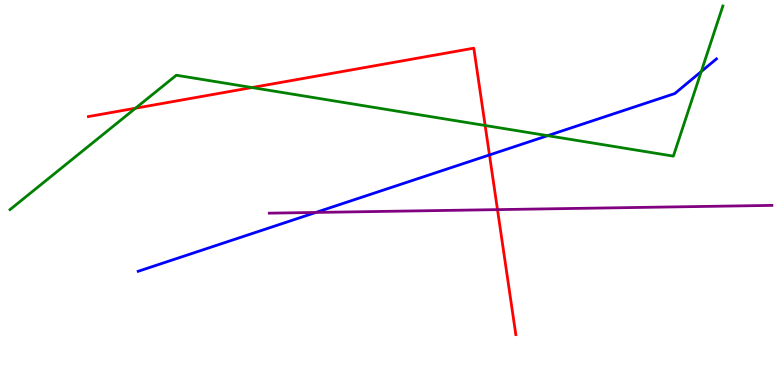[{'lines': ['blue', 'red'], 'intersections': [{'x': 6.32, 'y': 5.98}]}, {'lines': ['green', 'red'], 'intersections': [{'x': 1.75, 'y': 7.19}, {'x': 3.25, 'y': 7.73}, {'x': 6.26, 'y': 6.74}]}, {'lines': ['purple', 'red'], 'intersections': [{'x': 6.42, 'y': 4.56}]}, {'lines': ['blue', 'green'], 'intersections': [{'x': 7.07, 'y': 6.48}, {'x': 9.05, 'y': 8.14}]}, {'lines': ['blue', 'purple'], 'intersections': [{'x': 4.08, 'y': 4.48}]}, {'lines': ['green', 'purple'], 'intersections': []}]